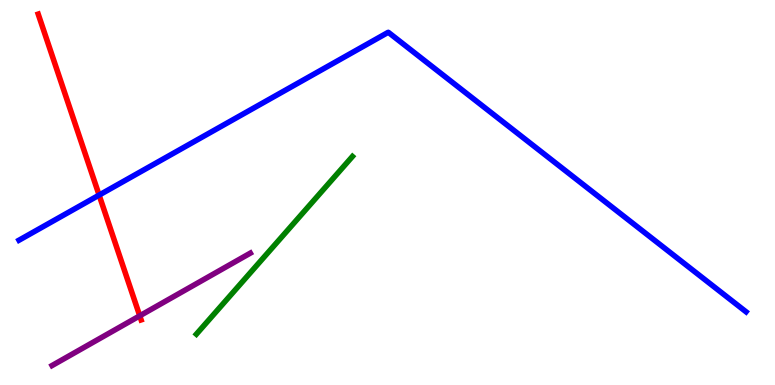[{'lines': ['blue', 'red'], 'intersections': [{'x': 1.28, 'y': 4.93}]}, {'lines': ['green', 'red'], 'intersections': []}, {'lines': ['purple', 'red'], 'intersections': [{'x': 1.8, 'y': 1.8}]}, {'lines': ['blue', 'green'], 'intersections': []}, {'lines': ['blue', 'purple'], 'intersections': []}, {'lines': ['green', 'purple'], 'intersections': []}]